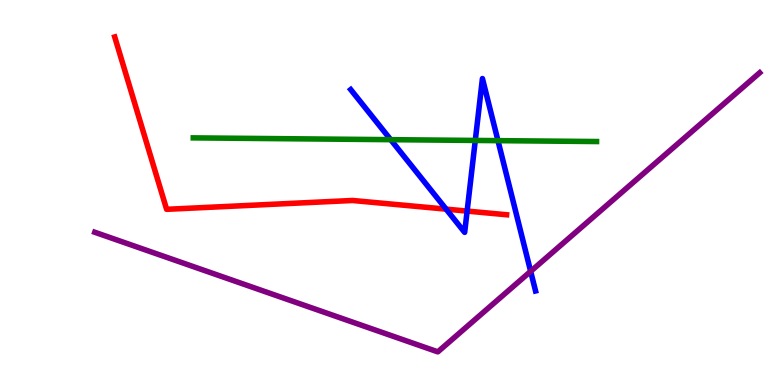[{'lines': ['blue', 'red'], 'intersections': [{'x': 5.76, 'y': 4.57}, {'x': 6.03, 'y': 4.52}]}, {'lines': ['green', 'red'], 'intersections': []}, {'lines': ['purple', 'red'], 'intersections': []}, {'lines': ['blue', 'green'], 'intersections': [{'x': 5.04, 'y': 6.37}, {'x': 6.13, 'y': 6.35}, {'x': 6.43, 'y': 6.35}]}, {'lines': ['blue', 'purple'], 'intersections': [{'x': 6.85, 'y': 2.95}]}, {'lines': ['green', 'purple'], 'intersections': []}]